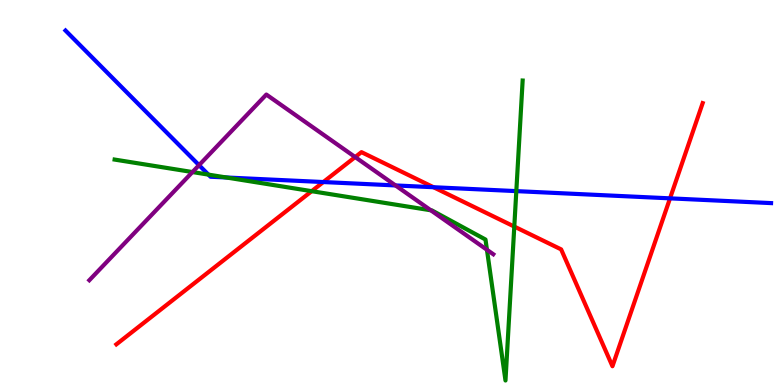[{'lines': ['blue', 'red'], 'intersections': [{'x': 4.17, 'y': 5.27}, {'x': 5.59, 'y': 5.14}, {'x': 8.65, 'y': 4.85}]}, {'lines': ['green', 'red'], 'intersections': [{'x': 4.02, 'y': 5.03}, {'x': 6.64, 'y': 4.12}]}, {'lines': ['purple', 'red'], 'intersections': [{'x': 4.58, 'y': 5.92}]}, {'lines': ['blue', 'green'], 'intersections': [{'x': 2.69, 'y': 5.46}, {'x': 2.92, 'y': 5.39}, {'x': 6.66, 'y': 5.04}]}, {'lines': ['blue', 'purple'], 'intersections': [{'x': 2.57, 'y': 5.71}, {'x': 5.1, 'y': 5.18}]}, {'lines': ['green', 'purple'], 'intersections': [{'x': 2.48, 'y': 5.53}, {'x': 5.56, 'y': 4.54}, {'x': 6.28, 'y': 3.51}]}]